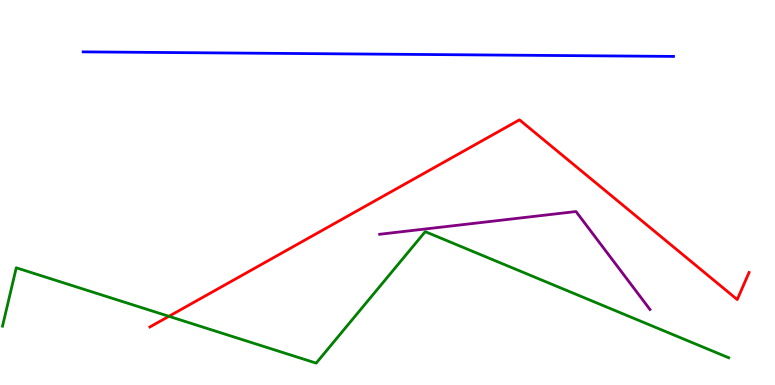[{'lines': ['blue', 'red'], 'intersections': []}, {'lines': ['green', 'red'], 'intersections': [{'x': 2.18, 'y': 1.78}]}, {'lines': ['purple', 'red'], 'intersections': []}, {'lines': ['blue', 'green'], 'intersections': []}, {'lines': ['blue', 'purple'], 'intersections': []}, {'lines': ['green', 'purple'], 'intersections': []}]